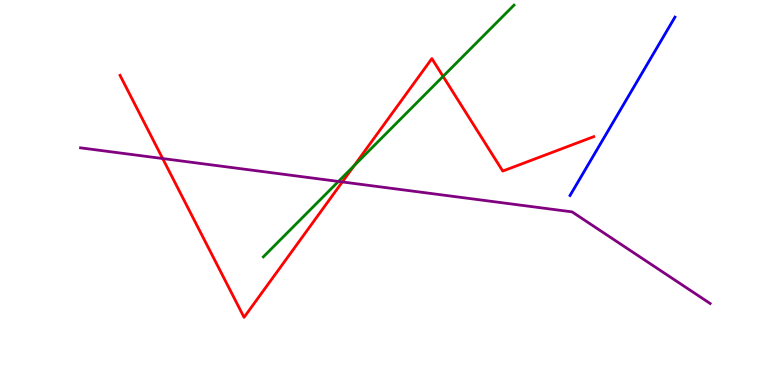[{'lines': ['blue', 'red'], 'intersections': []}, {'lines': ['green', 'red'], 'intersections': [{'x': 4.57, 'y': 5.7}, {'x': 5.72, 'y': 8.02}]}, {'lines': ['purple', 'red'], 'intersections': [{'x': 2.1, 'y': 5.88}, {'x': 4.42, 'y': 5.27}]}, {'lines': ['blue', 'green'], 'intersections': []}, {'lines': ['blue', 'purple'], 'intersections': []}, {'lines': ['green', 'purple'], 'intersections': [{'x': 4.37, 'y': 5.29}]}]